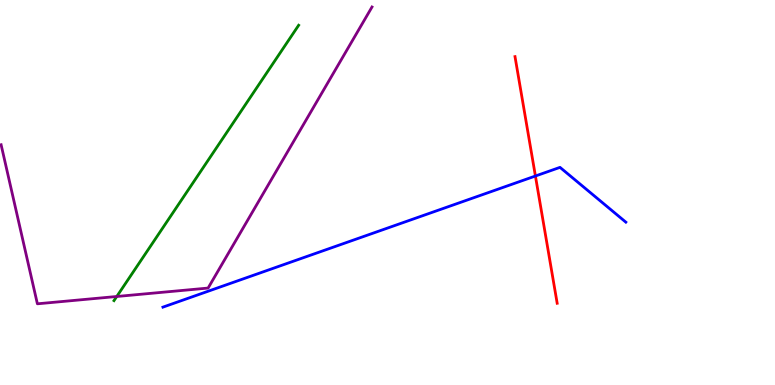[{'lines': ['blue', 'red'], 'intersections': [{'x': 6.91, 'y': 5.43}]}, {'lines': ['green', 'red'], 'intersections': []}, {'lines': ['purple', 'red'], 'intersections': []}, {'lines': ['blue', 'green'], 'intersections': []}, {'lines': ['blue', 'purple'], 'intersections': []}, {'lines': ['green', 'purple'], 'intersections': [{'x': 1.51, 'y': 2.3}]}]